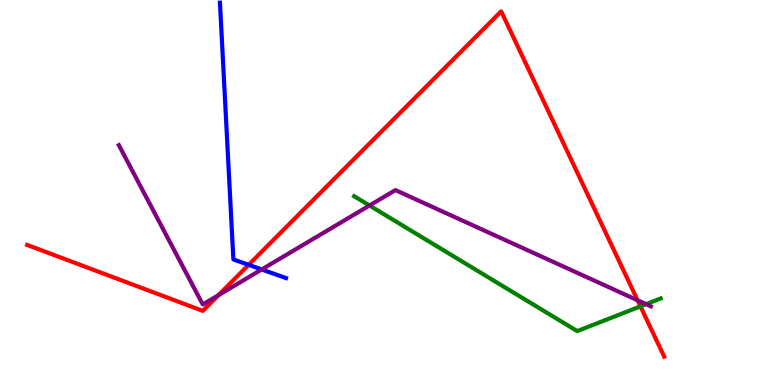[{'lines': ['blue', 'red'], 'intersections': [{'x': 3.21, 'y': 3.12}]}, {'lines': ['green', 'red'], 'intersections': [{'x': 8.26, 'y': 2.04}]}, {'lines': ['purple', 'red'], 'intersections': [{'x': 2.82, 'y': 2.33}, {'x': 8.23, 'y': 2.2}]}, {'lines': ['blue', 'green'], 'intersections': []}, {'lines': ['blue', 'purple'], 'intersections': [{'x': 3.38, 'y': 3.0}]}, {'lines': ['green', 'purple'], 'intersections': [{'x': 4.77, 'y': 4.66}, {'x': 8.34, 'y': 2.1}]}]